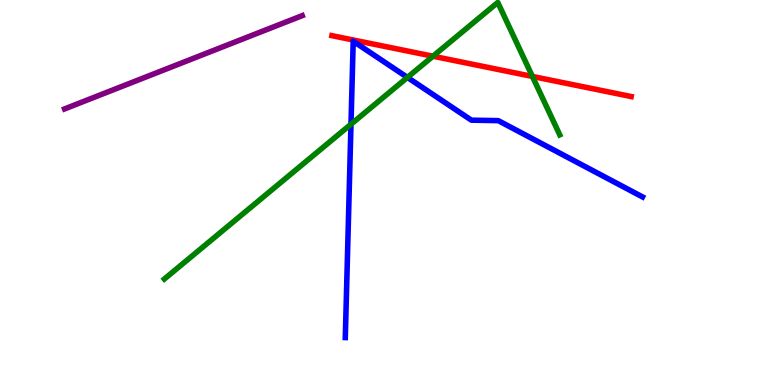[{'lines': ['blue', 'red'], 'intersections': []}, {'lines': ['green', 'red'], 'intersections': [{'x': 5.59, 'y': 8.54}, {'x': 6.87, 'y': 8.01}]}, {'lines': ['purple', 'red'], 'intersections': []}, {'lines': ['blue', 'green'], 'intersections': [{'x': 4.53, 'y': 6.77}, {'x': 5.26, 'y': 7.99}]}, {'lines': ['blue', 'purple'], 'intersections': []}, {'lines': ['green', 'purple'], 'intersections': []}]